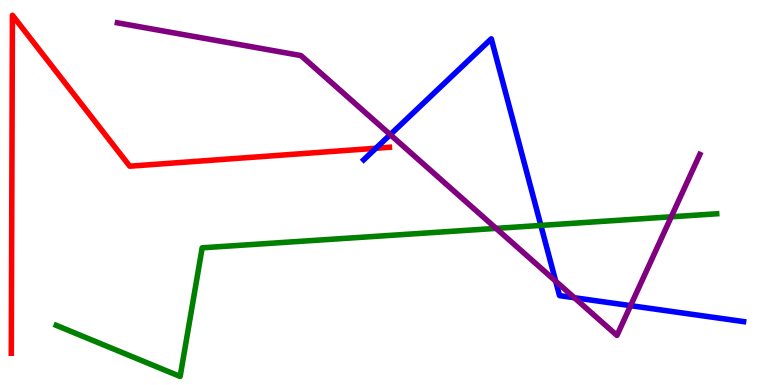[{'lines': ['blue', 'red'], 'intersections': [{'x': 4.85, 'y': 6.15}]}, {'lines': ['green', 'red'], 'intersections': []}, {'lines': ['purple', 'red'], 'intersections': []}, {'lines': ['blue', 'green'], 'intersections': [{'x': 6.98, 'y': 4.15}]}, {'lines': ['blue', 'purple'], 'intersections': [{'x': 5.04, 'y': 6.5}, {'x': 7.17, 'y': 2.7}, {'x': 7.41, 'y': 2.27}, {'x': 8.14, 'y': 2.06}]}, {'lines': ['green', 'purple'], 'intersections': [{'x': 6.4, 'y': 4.07}, {'x': 8.66, 'y': 4.37}]}]